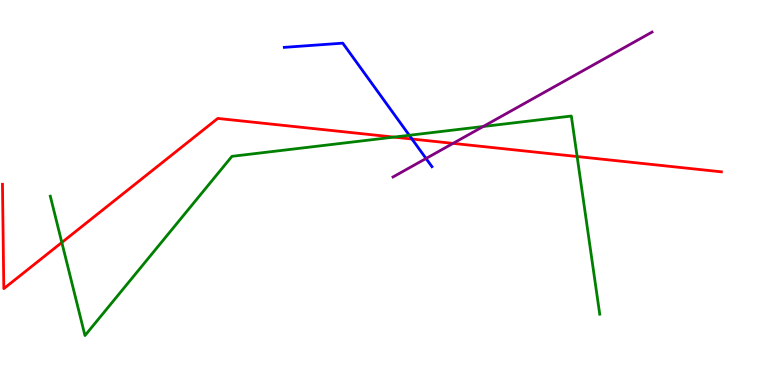[{'lines': ['blue', 'red'], 'intersections': [{'x': 5.32, 'y': 6.39}]}, {'lines': ['green', 'red'], 'intersections': [{'x': 0.798, 'y': 3.7}, {'x': 5.08, 'y': 6.44}, {'x': 7.45, 'y': 5.93}]}, {'lines': ['purple', 'red'], 'intersections': [{'x': 5.85, 'y': 6.28}]}, {'lines': ['blue', 'green'], 'intersections': [{'x': 5.28, 'y': 6.49}]}, {'lines': ['blue', 'purple'], 'intersections': [{'x': 5.5, 'y': 5.88}]}, {'lines': ['green', 'purple'], 'intersections': [{'x': 6.24, 'y': 6.71}]}]